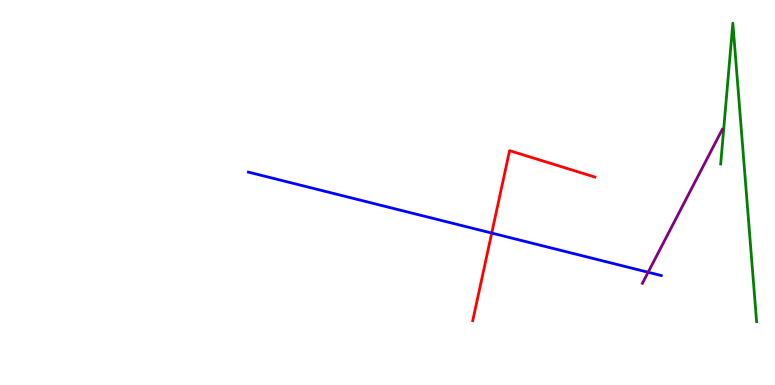[{'lines': ['blue', 'red'], 'intersections': [{'x': 6.34, 'y': 3.95}]}, {'lines': ['green', 'red'], 'intersections': []}, {'lines': ['purple', 'red'], 'intersections': []}, {'lines': ['blue', 'green'], 'intersections': []}, {'lines': ['blue', 'purple'], 'intersections': [{'x': 8.36, 'y': 2.93}]}, {'lines': ['green', 'purple'], 'intersections': []}]